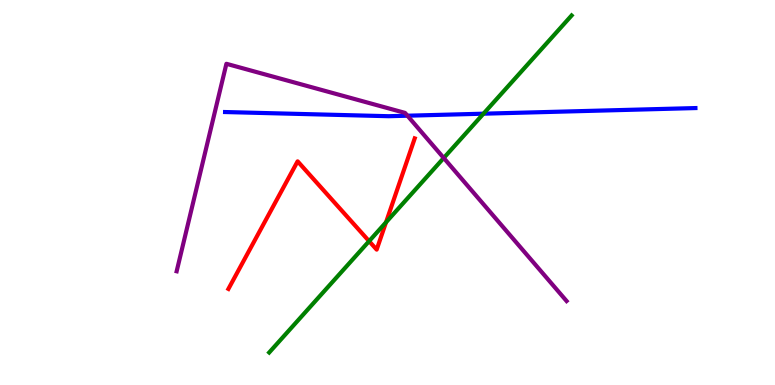[{'lines': ['blue', 'red'], 'intersections': []}, {'lines': ['green', 'red'], 'intersections': [{'x': 4.76, 'y': 3.74}, {'x': 4.98, 'y': 4.23}]}, {'lines': ['purple', 'red'], 'intersections': []}, {'lines': ['blue', 'green'], 'intersections': [{'x': 6.24, 'y': 7.05}]}, {'lines': ['blue', 'purple'], 'intersections': [{'x': 5.26, 'y': 6.99}]}, {'lines': ['green', 'purple'], 'intersections': [{'x': 5.73, 'y': 5.9}]}]